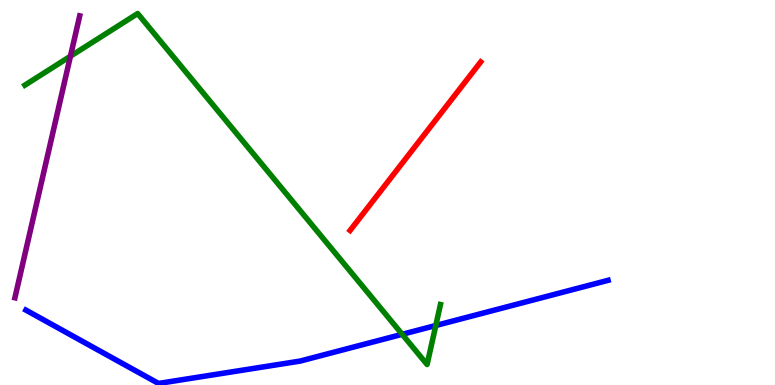[{'lines': ['blue', 'red'], 'intersections': []}, {'lines': ['green', 'red'], 'intersections': []}, {'lines': ['purple', 'red'], 'intersections': []}, {'lines': ['blue', 'green'], 'intersections': [{'x': 5.19, 'y': 1.32}, {'x': 5.62, 'y': 1.55}]}, {'lines': ['blue', 'purple'], 'intersections': []}, {'lines': ['green', 'purple'], 'intersections': [{'x': 0.909, 'y': 8.54}]}]